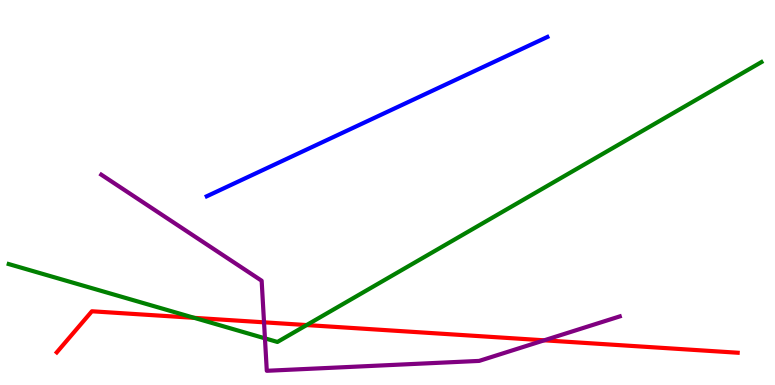[{'lines': ['blue', 'red'], 'intersections': []}, {'lines': ['green', 'red'], 'intersections': [{'x': 2.51, 'y': 1.74}, {'x': 3.96, 'y': 1.56}]}, {'lines': ['purple', 'red'], 'intersections': [{'x': 3.41, 'y': 1.63}, {'x': 7.02, 'y': 1.16}]}, {'lines': ['blue', 'green'], 'intersections': []}, {'lines': ['blue', 'purple'], 'intersections': []}, {'lines': ['green', 'purple'], 'intersections': [{'x': 3.42, 'y': 1.21}]}]